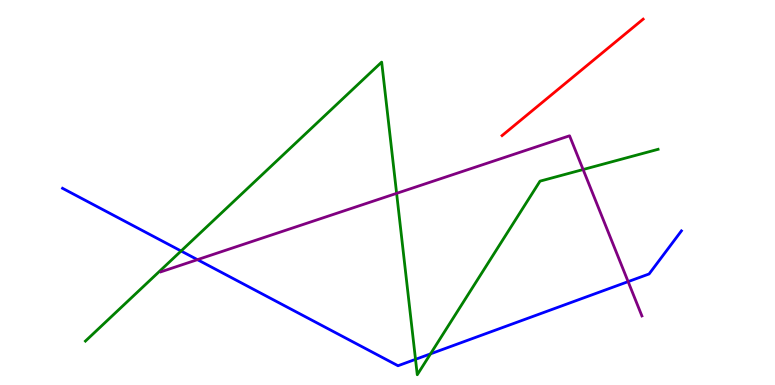[{'lines': ['blue', 'red'], 'intersections': []}, {'lines': ['green', 'red'], 'intersections': []}, {'lines': ['purple', 'red'], 'intersections': []}, {'lines': ['blue', 'green'], 'intersections': [{'x': 2.34, 'y': 3.48}, {'x': 5.36, 'y': 0.666}, {'x': 5.55, 'y': 0.809}]}, {'lines': ['blue', 'purple'], 'intersections': [{'x': 2.55, 'y': 3.26}, {'x': 8.1, 'y': 2.68}]}, {'lines': ['green', 'purple'], 'intersections': [{'x': 5.12, 'y': 4.98}, {'x': 7.52, 'y': 5.6}]}]